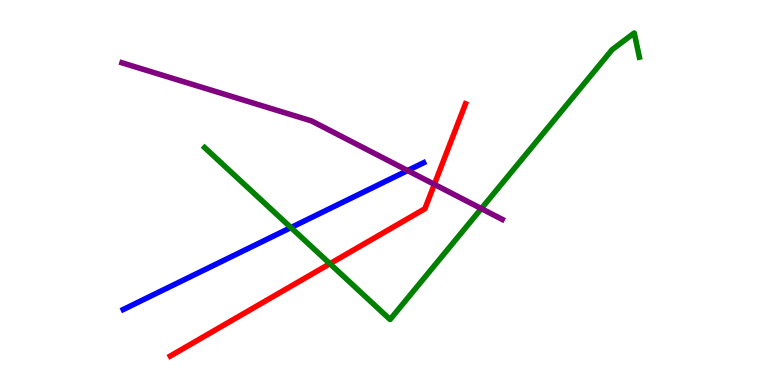[{'lines': ['blue', 'red'], 'intersections': []}, {'lines': ['green', 'red'], 'intersections': [{'x': 4.26, 'y': 3.15}]}, {'lines': ['purple', 'red'], 'intersections': [{'x': 5.6, 'y': 5.21}]}, {'lines': ['blue', 'green'], 'intersections': [{'x': 3.75, 'y': 4.09}]}, {'lines': ['blue', 'purple'], 'intersections': [{'x': 5.26, 'y': 5.57}]}, {'lines': ['green', 'purple'], 'intersections': [{'x': 6.21, 'y': 4.58}]}]